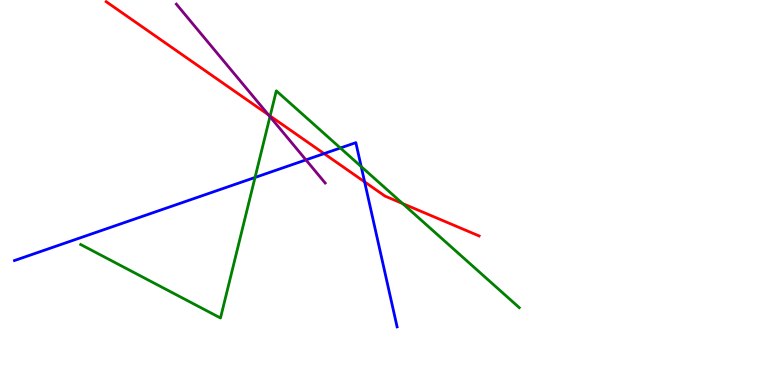[{'lines': ['blue', 'red'], 'intersections': [{'x': 4.18, 'y': 6.01}, {'x': 4.7, 'y': 5.28}]}, {'lines': ['green', 'red'], 'intersections': [{'x': 3.49, 'y': 6.99}, {'x': 5.19, 'y': 4.71}]}, {'lines': ['purple', 'red'], 'intersections': [{'x': 3.46, 'y': 7.02}]}, {'lines': ['blue', 'green'], 'intersections': [{'x': 3.29, 'y': 5.39}, {'x': 4.39, 'y': 6.16}, {'x': 4.66, 'y': 5.67}]}, {'lines': ['blue', 'purple'], 'intersections': [{'x': 3.95, 'y': 5.85}]}, {'lines': ['green', 'purple'], 'intersections': [{'x': 3.48, 'y': 6.97}]}]